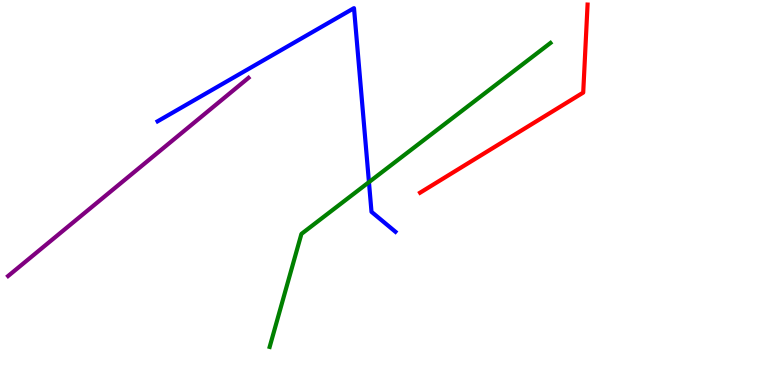[{'lines': ['blue', 'red'], 'intersections': []}, {'lines': ['green', 'red'], 'intersections': []}, {'lines': ['purple', 'red'], 'intersections': []}, {'lines': ['blue', 'green'], 'intersections': [{'x': 4.76, 'y': 5.27}]}, {'lines': ['blue', 'purple'], 'intersections': []}, {'lines': ['green', 'purple'], 'intersections': []}]